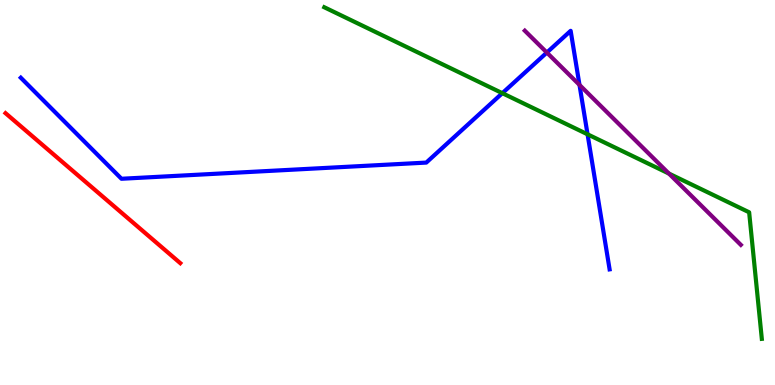[{'lines': ['blue', 'red'], 'intersections': []}, {'lines': ['green', 'red'], 'intersections': []}, {'lines': ['purple', 'red'], 'intersections': []}, {'lines': ['blue', 'green'], 'intersections': [{'x': 6.48, 'y': 7.58}, {'x': 7.58, 'y': 6.51}]}, {'lines': ['blue', 'purple'], 'intersections': [{'x': 7.06, 'y': 8.63}, {'x': 7.48, 'y': 7.79}]}, {'lines': ['green', 'purple'], 'intersections': [{'x': 8.63, 'y': 5.49}]}]